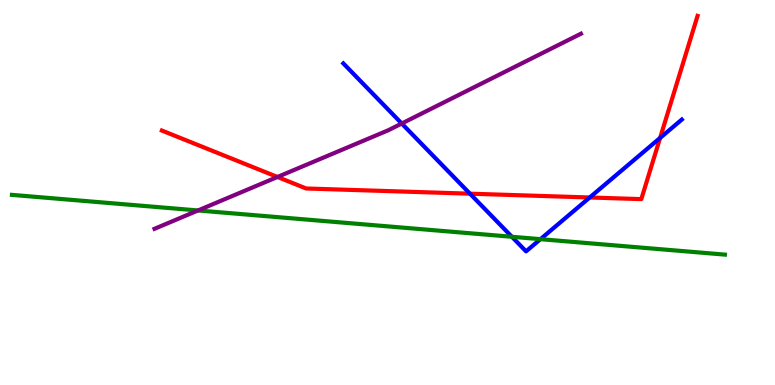[{'lines': ['blue', 'red'], 'intersections': [{'x': 6.06, 'y': 4.97}, {'x': 7.61, 'y': 4.87}, {'x': 8.52, 'y': 6.42}]}, {'lines': ['green', 'red'], 'intersections': []}, {'lines': ['purple', 'red'], 'intersections': [{'x': 3.58, 'y': 5.4}]}, {'lines': ['blue', 'green'], 'intersections': [{'x': 6.6, 'y': 3.85}, {'x': 6.97, 'y': 3.79}]}, {'lines': ['blue', 'purple'], 'intersections': [{'x': 5.18, 'y': 6.79}]}, {'lines': ['green', 'purple'], 'intersections': [{'x': 2.55, 'y': 4.53}]}]